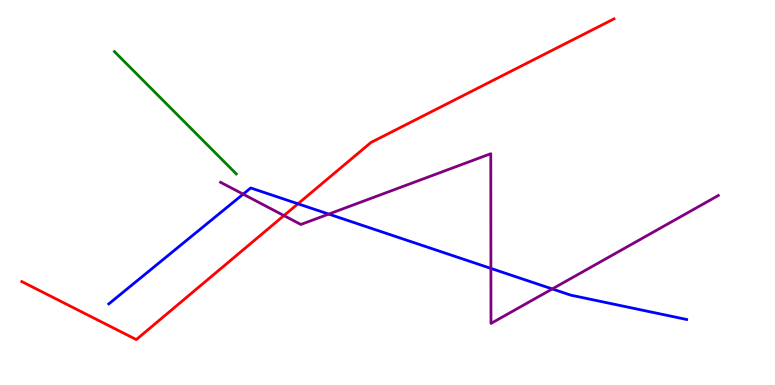[{'lines': ['blue', 'red'], 'intersections': [{'x': 3.84, 'y': 4.71}]}, {'lines': ['green', 'red'], 'intersections': []}, {'lines': ['purple', 'red'], 'intersections': [{'x': 3.66, 'y': 4.4}]}, {'lines': ['blue', 'green'], 'intersections': []}, {'lines': ['blue', 'purple'], 'intersections': [{'x': 3.14, 'y': 4.96}, {'x': 4.24, 'y': 4.44}, {'x': 6.33, 'y': 3.03}, {'x': 7.13, 'y': 2.49}]}, {'lines': ['green', 'purple'], 'intersections': []}]